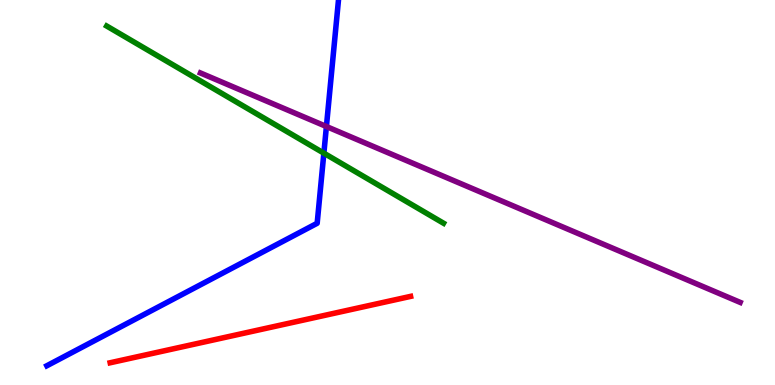[{'lines': ['blue', 'red'], 'intersections': []}, {'lines': ['green', 'red'], 'intersections': []}, {'lines': ['purple', 'red'], 'intersections': []}, {'lines': ['blue', 'green'], 'intersections': [{'x': 4.18, 'y': 6.02}]}, {'lines': ['blue', 'purple'], 'intersections': [{'x': 4.21, 'y': 6.71}]}, {'lines': ['green', 'purple'], 'intersections': []}]